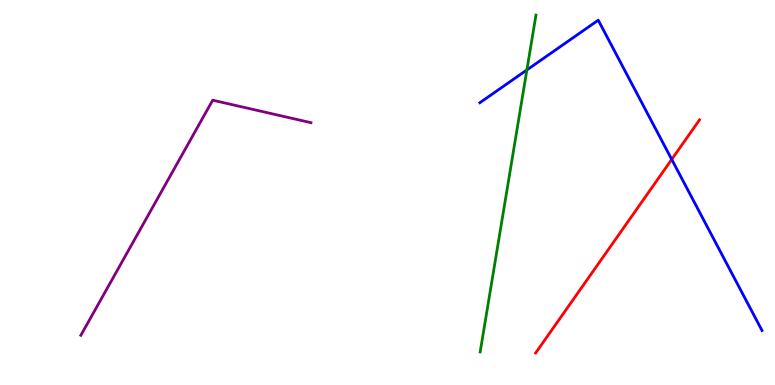[{'lines': ['blue', 'red'], 'intersections': [{'x': 8.67, 'y': 5.86}]}, {'lines': ['green', 'red'], 'intersections': []}, {'lines': ['purple', 'red'], 'intersections': []}, {'lines': ['blue', 'green'], 'intersections': [{'x': 6.8, 'y': 8.18}]}, {'lines': ['blue', 'purple'], 'intersections': []}, {'lines': ['green', 'purple'], 'intersections': []}]